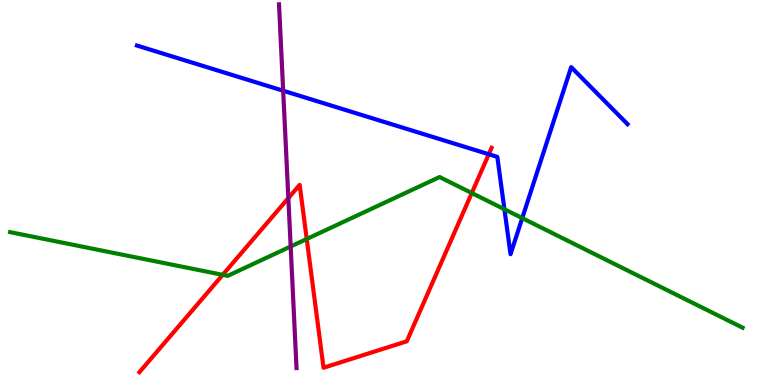[{'lines': ['blue', 'red'], 'intersections': [{'x': 6.31, 'y': 5.99}]}, {'lines': ['green', 'red'], 'intersections': [{'x': 2.87, 'y': 2.86}, {'x': 3.96, 'y': 3.79}, {'x': 6.09, 'y': 4.99}]}, {'lines': ['purple', 'red'], 'intersections': [{'x': 3.72, 'y': 4.85}]}, {'lines': ['blue', 'green'], 'intersections': [{'x': 6.51, 'y': 4.56}, {'x': 6.74, 'y': 4.33}]}, {'lines': ['blue', 'purple'], 'intersections': [{'x': 3.65, 'y': 7.64}]}, {'lines': ['green', 'purple'], 'intersections': [{'x': 3.75, 'y': 3.6}]}]